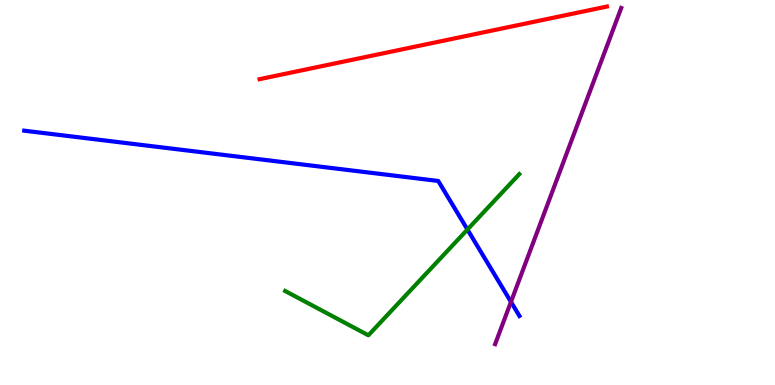[{'lines': ['blue', 'red'], 'intersections': []}, {'lines': ['green', 'red'], 'intersections': []}, {'lines': ['purple', 'red'], 'intersections': []}, {'lines': ['blue', 'green'], 'intersections': [{'x': 6.03, 'y': 4.04}]}, {'lines': ['blue', 'purple'], 'intersections': [{'x': 6.59, 'y': 2.16}]}, {'lines': ['green', 'purple'], 'intersections': []}]